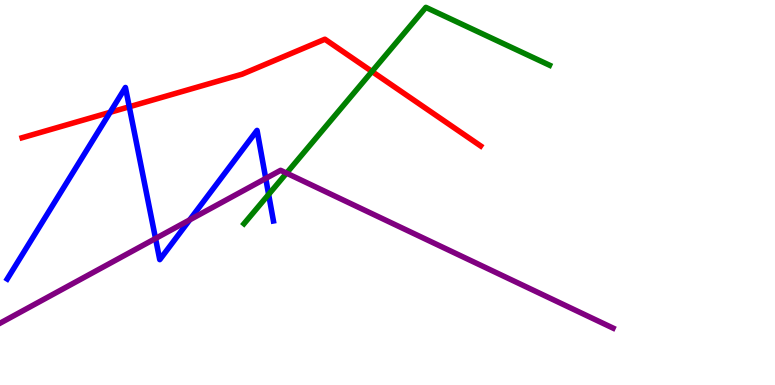[{'lines': ['blue', 'red'], 'intersections': [{'x': 1.42, 'y': 7.08}, {'x': 1.67, 'y': 7.23}]}, {'lines': ['green', 'red'], 'intersections': [{'x': 4.8, 'y': 8.14}]}, {'lines': ['purple', 'red'], 'intersections': []}, {'lines': ['blue', 'green'], 'intersections': [{'x': 3.47, 'y': 4.95}]}, {'lines': ['blue', 'purple'], 'intersections': [{'x': 2.01, 'y': 3.81}, {'x': 2.45, 'y': 4.29}, {'x': 3.43, 'y': 5.37}]}, {'lines': ['green', 'purple'], 'intersections': [{'x': 3.7, 'y': 5.5}]}]